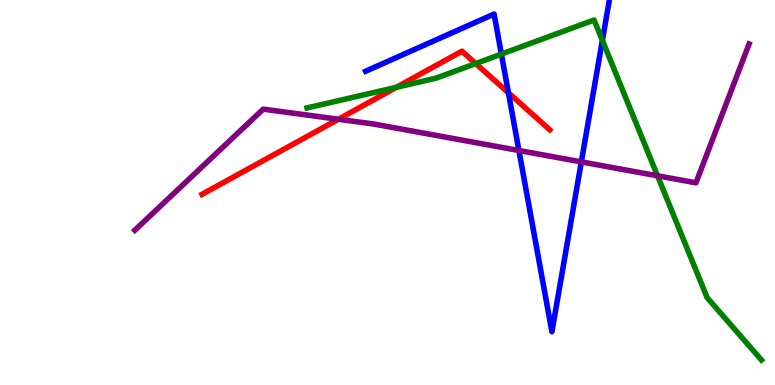[{'lines': ['blue', 'red'], 'intersections': [{'x': 6.56, 'y': 7.59}]}, {'lines': ['green', 'red'], 'intersections': [{'x': 5.11, 'y': 7.73}, {'x': 6.14, 'y': 8.35}]}, {'lines': ['purple', 'red'], 'intersections': [{'x': 4.37, 'y': 6.9}]}, {'lines': ['blue', 'green'], 'intersections': [{'x': 6.47, 'y': 8.59}, {'x': 7.77, 'y': 8.95}]}, {'lines': ['blue', 'purple'], 'intersections': [{'x': 6.7, 'y': 6.09}, {'x': 7.5, 'y': 5.79}]}, {'lines': ['green', 'purple'], 'intersections': [{'x': 8.48, 'y': 5.43}]}]